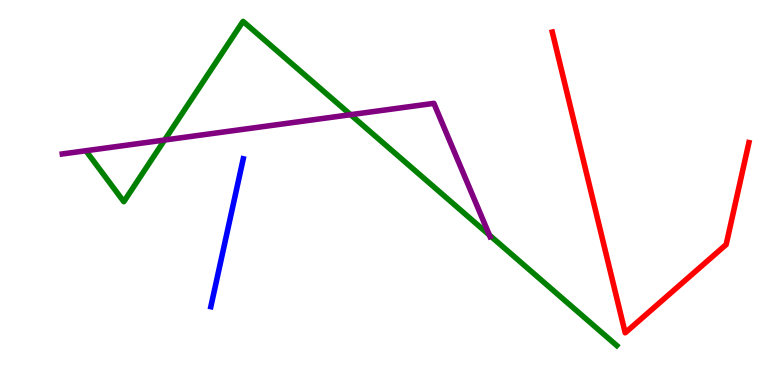[{'lines': ['blue', 'red'], 'intersections': []}, {'lines': ['green', 'red'], 'intersections': []}, {'lines': ['purple', 'red'], 'intersections': []}, {'lines': ['blue', 'green'], 'intersections': []}, {'lines': ['blue', 'purple'], 'intersections': []}, {'lines': ['green', 'purple'], 'intersections': [{'x': 2.12, 'y': 6.36}, {'x': 4.52, 'y': 7.02}, {'x': 6.31, 'y': 3.89}]}]